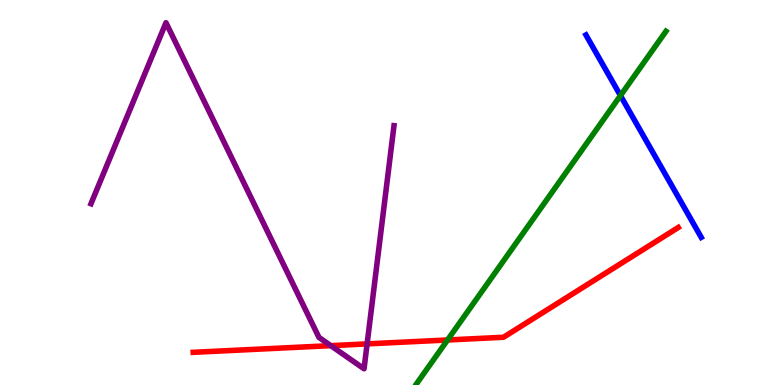[{'lines': ['blue', 'red'], 'intersections': []}, {'lines': ['green', 'red'], 'intersections': [{'x': 5.77, 'y': 1.17}]}, {'lines': ['purple', 'red'], 'intersections': [{'x': 4.27, 'y': 1.02}, {'x': 4.74, 'y': 1.07}]}, {'lines': ['blue', 'green'], 'intersections': [{'x': 8.01, 'y': 7.52}]}, {'lines': ['blue', 'purple'], 'intersections': []}, {'lines': ['green', 'purple'], 'intersections': []}]